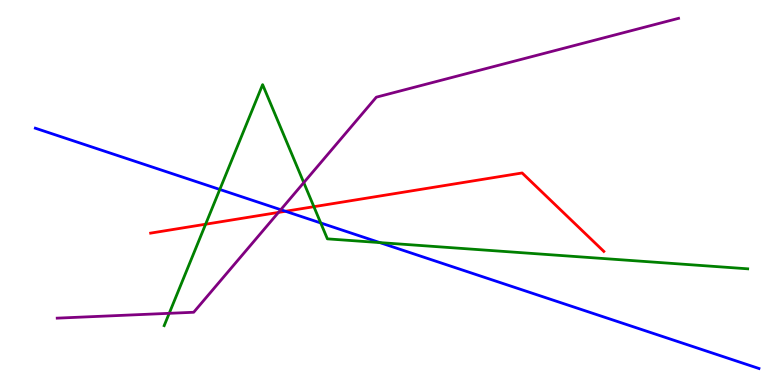[{'lines': ['blue', 'red'], 'intersections': [{'x': 3.68, 'y': 4.51}]}, {'lines': ['green', 'red'], 'intersections': [{'x': 2.65, 'y': 4.18}, {'x': 4.05, 'y': 4.63}]}, {'lines': ['purple', 'red'], 'intersections': [{'x': 3.59, 'y': 4.48}]}, {'lines': ['blue', 'green'], 'intersections': [{'x': 2.84, 'y': 5.08}, {'x': 4.14, 'y': 4.21}, {'x': 4.9, 'y': 3.7}]}, {'lines': ['blue', 'purple'], 'intersections': [{'x': 3.62, 'y': 4.55}]}, {'lines': ['green', 'purple'], 'intersections': [{'x': 2.18, 'y': 1.86}, {'x': 3.92, 'y': 5.26}]}]